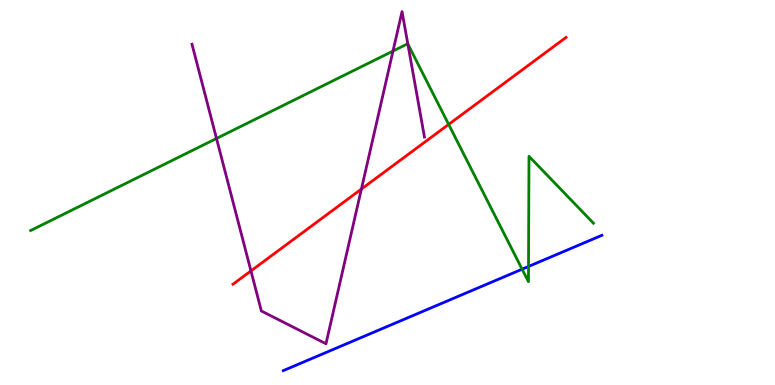[{'lines': ['blue', 'red'], 'intersections': []}, {'lines': ['green', 'red'], 'intersections': [{'x': 5.79, 'y': 6.77}]}, {'lines': ['purple', 'red'], 'intersections': [{'x': 3.24, 'y': 2.96}, {'x': 4.66, 'y': 5.09}]}, {'lines': ['blue', 'green'], 'intersections': [{'x': 6.74, 'y': 3.01}, {'x': 6.82, 'y': 3.08}]}, {'lines': ['blue', 'purple'], 'intersections': []}, {'lines': ['green', 'purple'], 'intersections': [{'x': 2.79, 'y': 6.4}, {'x': 5.07, 'y': 8.67}, {'x': 5.26, 'y': 8.86}]}]